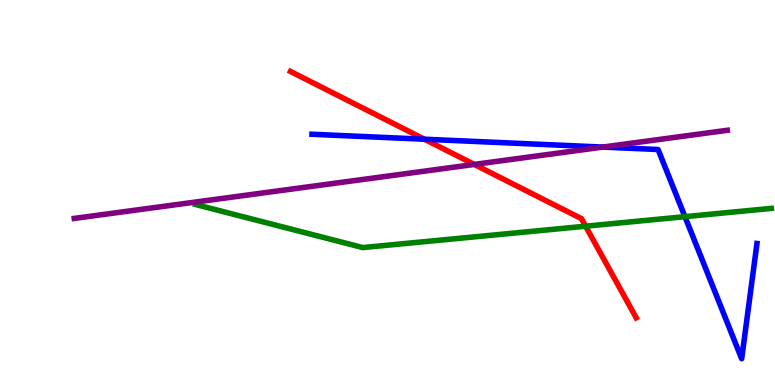[{'lines': ['blue', 'red'], 'intersections': [{'x': 5.48, 'y': 6.38}]}, {'lines': ['green', 'red'], 'intersections': [{'x': 7.56, 'y': 4.12}]}, {'lines': ['purple', 'red'], 'intersections': [{'x': 6.12, 'y': 5.73}]}, {'lines': ['blue', 'green'], 'intersections': [{'x': 8.84, 'y': 4.37}]}, {'lines': ['blue', 'purple'], 'intersections': [{'x': 7.78, 'y': 6.18}]}, {'lines': ['green', 'purple'], 'intersections': []}]